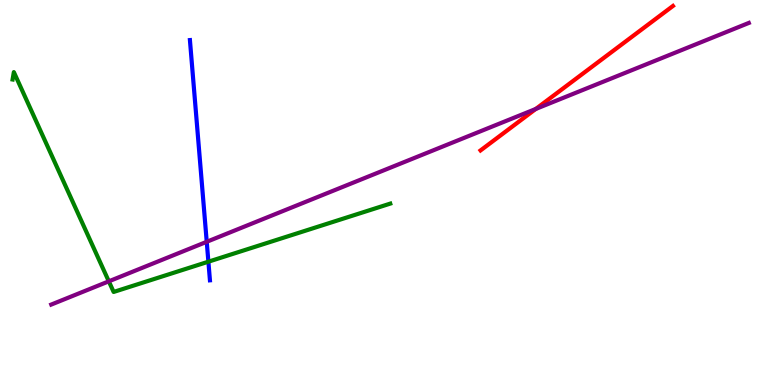[{'lines': ['blue', 'red'], 'intersections': []}, {'lines': ['green', 'red'], 'intersections': []}, {'lines': ['purple', 'red'], 'intersections': [{'x': 6.91, 'y': 7.17}]}, {'lines': ['blue', 'green'], 'intersections': [{'x': 2.69, 'y': 3.2}]}, {'lines': ['blue', 'purple'], 'intersections': [{'x': 2.67, 'y': 3.72}]}, {'lines': ['green', 'purple'], 'intersections': [{'x': 1.4, 'y': 2.69}]}]